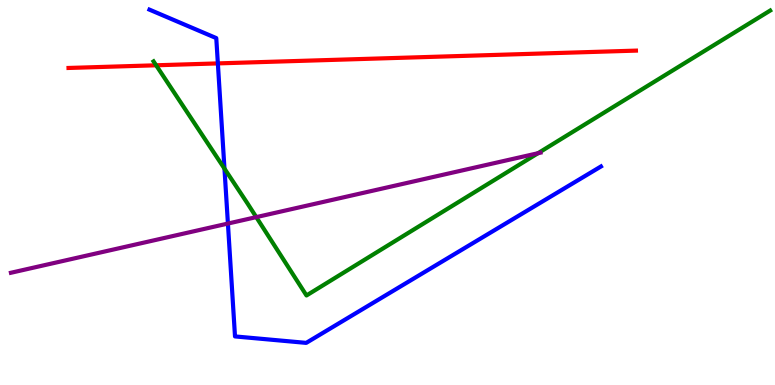[{'lines': ['blue', 'red'], 'intersections': [{'x': 2.81, 'y': 8.35}]}, {'lines': ['green', 'red'], 'intersections': [{'x': 2.01, 'y': 8.3}]}, {'lines': ['purple', 'red'], 'intersections': []}, {'lines': ['blue', 'green'], 'intersections': [{'x': 2.9, 'y': 5.62}]}, {'lines': ['blue', 'purple'], 'intersections': [{'x': 2.94, 'y': 4.19}]}, {'lines': ['green', 'purple'], 'intersections': [{'x': 3.31, 'y': 4.36}, {'x': 6.94, 'y': 6.02}]}]